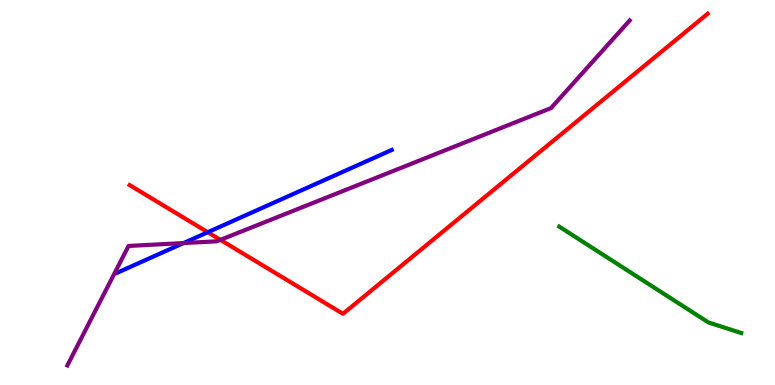[{'lines': ['blue', 'red'], 'intersections': [{'x': 2.68, 'y': 3.97}]}, {'lines': ['green', 'red'], 'intersections': []}, {'lines': ['purple', 'red'], 'intersections': [{'x': 2.84, 'y': 3.77}]}, {'lines': ['blue', 'green'], 'intersections': []}, {'lines': ['blue', 'purple'], 'intersections': [{'x': 2.37, 'y': 3.69}]}, {'lines': ['green', 'purple'], 'intersections': []}]